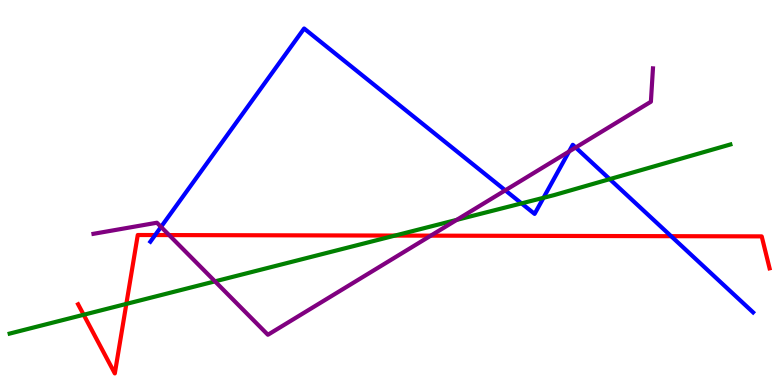[{'lines': ['blue', 'red'], 'intersections': [{'x': 2.0, 'y': 3.89}, {'x': 8.66, 'y': 3.87}]}, {'lines': ['green', 'red'], 'intersections': [{'x': 1.08, 'y': 1.82}, {'x': 1.63, 'y': 2.11}, {'x': 5.1, 'y': 3.88}]}, {'lines': ['purple', 'red'], 'intersections': [{'x': 2.18, 'y': 3.89}, {'x': 5.56, 'y': 3.88}]}, {'lines': ['blue', 'green'], 'intersections': [{'x': 6.73, 'y': 4.72}, {'x': 7.01, 'y': 4.86}, {'x': 7.87, 'y': 5.35}]}, {'lines': ['blue', 'purple'], 'intersections': [{'x': 2.08, 'y': 4.11}, {'x': 6.52, 'y': 5.06}, {'x': 7.34, 'y': 6.06}, {'x': 7.43, 'y': 6.17}]}, {'lines': ['green', 'purple'], 'intersections': [{'x': 2.77, 'y': 2.69}, {'x': 5.89, 'y': 4.29}]}]